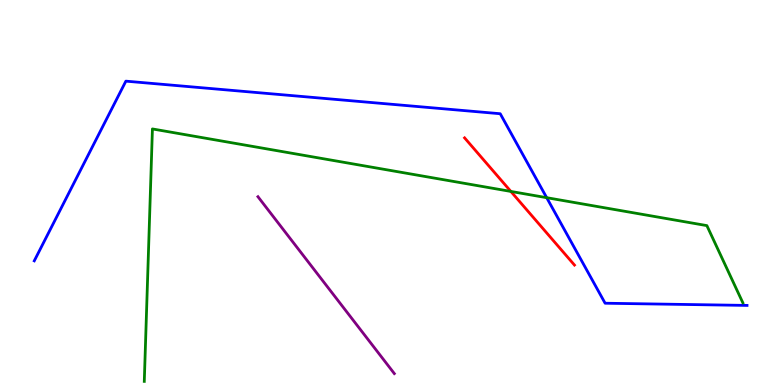[{'lines': ['blue', 'red'], 'intersections': []}, {'lines': ['green', 'red'], 'intersections': [{'x': 6.59, 'y': 5.03}]}, {'lines': ['purple', 'red'], 'intersections': []}, {'lines': ['blue', 'green'], 'intersections': [{'x': 7.05, 'y': 4.87}]}, {'lines': ['blue', 'purple'], 'intersections': []}, {'lines': ['green', 'purple'], 'intersections': []}]